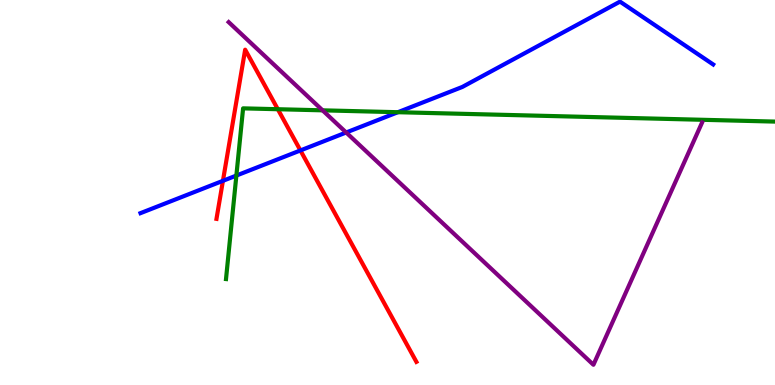[{'lines': ['blue', 'red'], 'intersections': [{'x': 2.88, 'y': 5.3}, {'x': 3.88, 'y': 6.09}]}, {'lines': ['green', 'red'], 'intersections': [{'x': 3.58, 'y': 7.16}]}, {'lines': ['purple', 'red'], 'intersections': []}, {'lines': ['blue', 'green'], 'intersections': [{'x': 3.05, 'y': 5.44}, {'x': 5.13, 'y': 7.09}]}, {'lines': ['blue', 'purple'], 'intersections': [{'x': 4.47, 'y': 6.56}]}, {'lines': ['green', 'purple'], 'intersections': [{'x': 4.16, 'y': 7.13}]}]